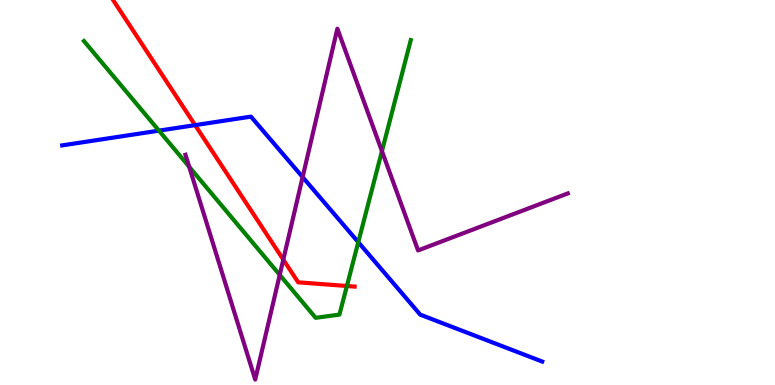[{'lines': ['blue', 'red'], 'intersections': [{'x': 2.52, 'y': 6.75}]}, {'lines': ['green', 'red'], 'intersections': [{'x': 4.48, 'y': 2.57}]}, {'lines': ['purple', 'red'], 'intersections': [{'x': 3.66, 'y': 3.26}]}, {'lines': ['blue', 'green'], 'intersections': [{'x': 2.05, 'y': 6.61}, {'x': 4.62, 'y': 3.71}]}, {'lines': ['blue', 'purple'], 'intersections': [{'x': 3.9, 'y': 5.4}]}, {'lines': ['green', 'purple'], 'intersections': [{'x': 2.44, 'y': 5.67}, {'x': 3.61, 'y': 2.86}, {'x': 4.93, 'y': 6.07}]}]